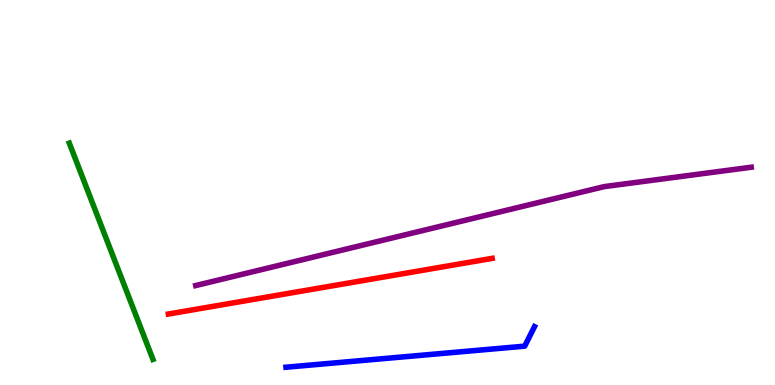[{'lines': ['blue', 'red'], 'intersections': []}, {'lines': ['green', 'red'], 'intersections': []}, {'lines': ['purple', 'red'], 'intersections': []}, {'lines': ['blue', 'green'], 'intersections': []}, {'lines': ['blue', 'purple'], 'intersections': []}, {'lines': ['green', 'purple'], 'intersections': []}]